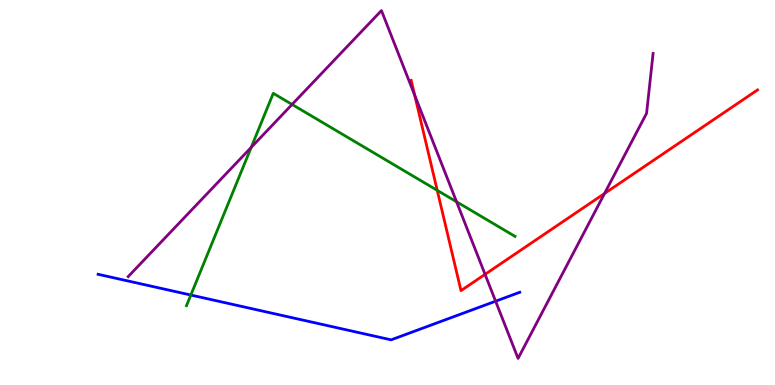[{'lines': ['blue', 'red'], 'intersections': []}, {'lines': ['green', 'red'], 'intersections': [{'x': 5.64, 'y': 5.06}]}, {'lines': ['purple', 'red'], 'intersections': [{'x': 5.35, 'y': 7.52}, {'x': 6.26, 'y': 2.87}, {'x': 7.8, 'y': 4.97}]}, {'lines': ['blue', 'green'], 'intersections': [{'x': 2.46, 'y': 2.34}]}, {'lines': ['blue', 'purple'], 'intersections': [{'x': 6.39, 'y': 2.18}]}, {'lines': ['green', 'purple'], 'intersections': [{'x': 3.24, 'y': 6.17}, {'x': 3.77, 'y': 7.29}, {'x': 5.89, 'y': 4.76}]}]